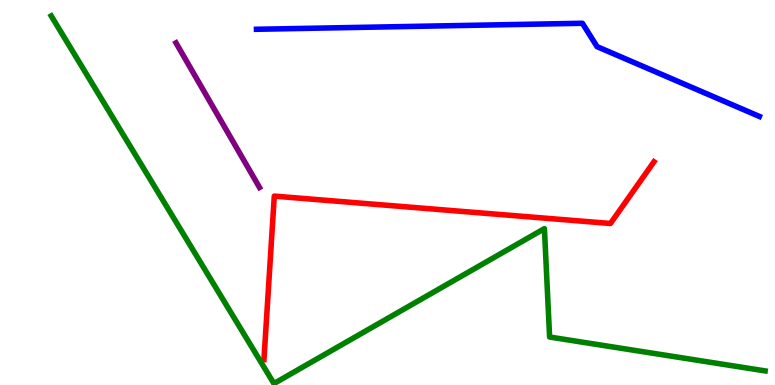[{'lines': ['blue', 'red'], 'intersections': []}, {'lines': ['green', 'red'], 'intersections': []}, {'lines': ['purple', 'red'], 'intersections': []}, {'lines': ['blue', 'green'], 'intersections': []}, {'lines': ['blue', 'purple'], 'intersections': []}, {'lines': ['green', 'purple'], 'intersections': []}]